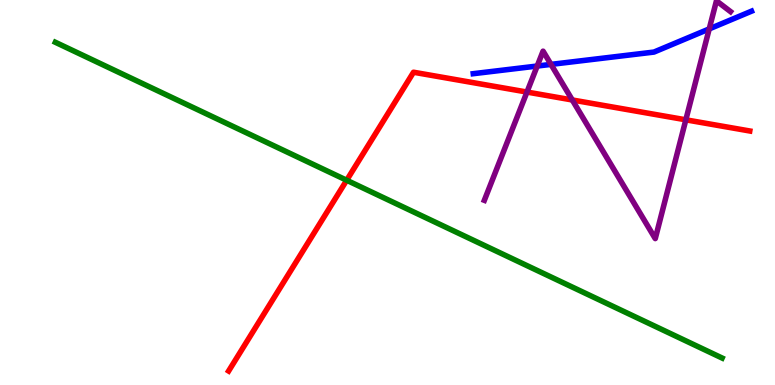[{'lines': ['blue', 'red'], 'intersections': []}, {'lines': ['green', 'red'], 'intersections': [{'x': 4.47, 'y': 5.32}]}, {'lines': ['purple', 'red'], 'intersections': [{'x': 6.8, 'y': 7.61}, {'x': 7.38, 'y': 7.4}, {'x': 8.85, 'y': 6.89}]}, {'lines': ['blue', 'green'], 'intersections': []}, {'lines': ['blue', 'purple'], 'intersections': [{'x': 6.93, 'y': 8.28}, {'x': 7.11, 'y': 8.33}, {'x': 9.15, 'y': 9.25}]}, {'lines': ['green', 'purple'], 'intersections': []}]